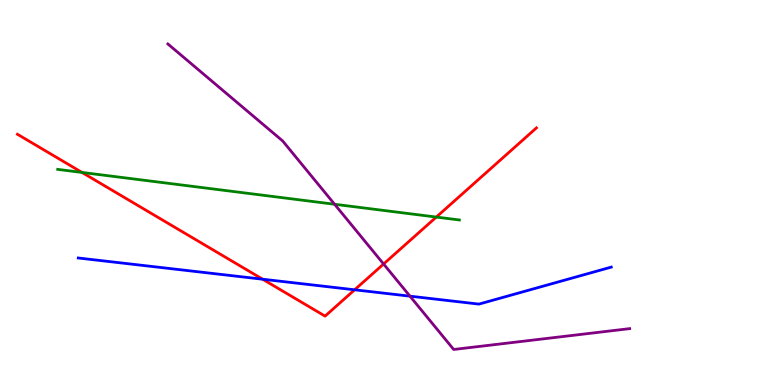[{'lines': ['blue', 'red'], 'intersections': [{'x': 3.39, 'y': 2.75}, {'x': 4.58, 'y': 2.47}]}, {'lines': ['green', 'red'], 'intersections': [{'x': 1.06, 'y': 5.52}, {'x': 5.63, 'y': 4.36}]}, {'lines': ['purple', 'red'], 'intersections': [{'x': 4.95, 'y': 3.14}]}, {'lines': ['blue', 'green'], 'intersections': []}, {'lines': ['blue', 'purple'], 'intersections': [{'x': 5.29, 'y': 2.31}]}, {'lines': ['green', 'purple'], 'intersections': [{'x': 4.32, 'y': 4.69}]}]